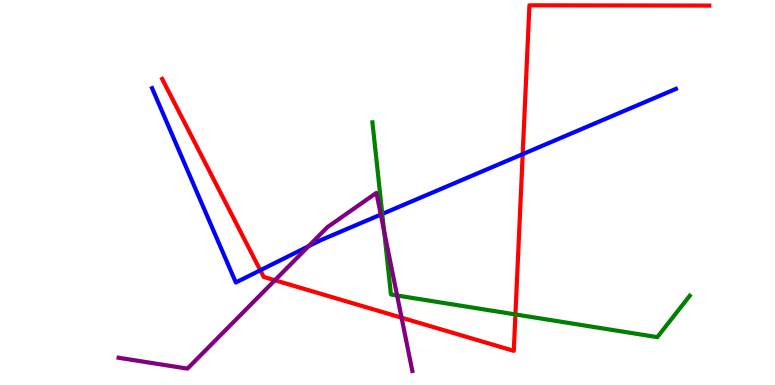[{'lines': ['blue', 'red'], 'intersections': [{'x': 3.36, 'y': 2.98}, {'x': 6.74, 'y': 6.0}]}, {'lines': ['green', 'red'], 'intersections': [{'x': 6.65, 'y': 1.83}]}, {'lines': ['purple', 'red'], 'intersections': [{'x': 3.55, 'y': 2.72}, {'x': 5.18, 'y': 1.75}]}, {'lines': ['blue', 'green'], 'intersections': [{'x': 4.93, 'y': 4.44}]}, {'lines': ['blue', 'purple'], 'intersections': [{'x': 3.98, 'y': 3.6}, {'x': 4.91, 'y': 4.43}]}, {'lines': ['green', 'purple'], 'intersections': [{'x': 4.96, 'y': 3.99}, {'x': 5.12, 'y': 2.32}]}]